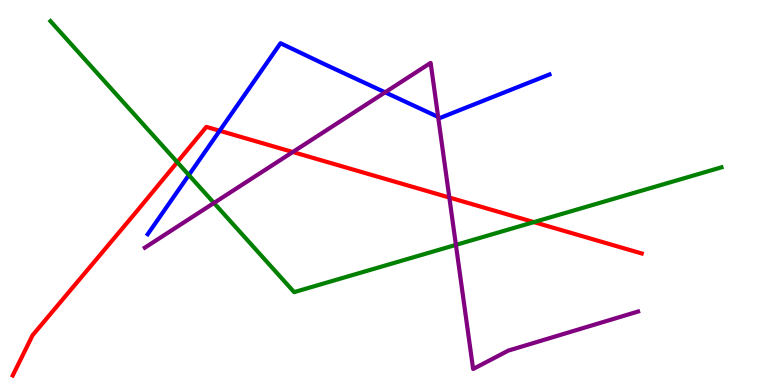[{'lines': ['blue', 'red'], 'intersections': [{'x': 2.83, 'y': 6.6}]}, {'lines': ['green', 'red'], 'intersections': [{'x': 2.29, 'y': 5.79}, {'x': 6.89, 'y': 4.23}]}, {'lines': ['purple', 'red'], 'intersections': [{'x': 3.78, 'y': 6.05}, {'x': 5.8, 'y': 4.87}]}, {'lines': ['blue', 'green'], 'intersections': [{'x': 2.44, 'y': 5.45}]}, {'lines': ['blue', 'purple'], 'intersections': [{'x': 4.97, 'y': 7.6}, {'x': 5.65, 'y': 6.96}]}, {'lines': ['green', 'purple'], 'intersections': [{'x': 2.76, 'y': 4.73}, {'x': 5.88, 'y': 3.64}]}]